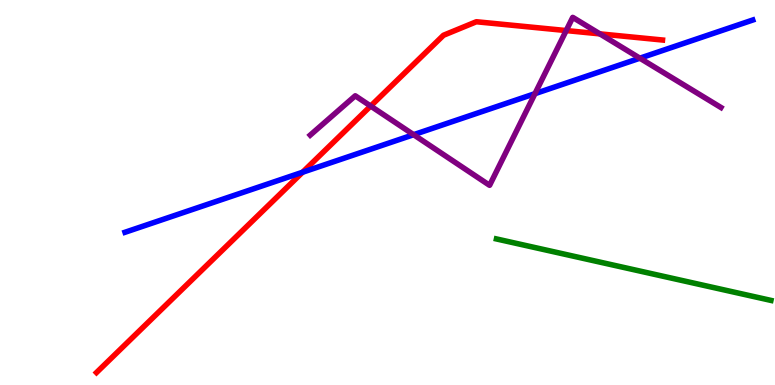[{'lines': ['blue', 'red'], 'intersections': [{'x': 3.9, 'y': 5.53}]}, {'lines': ['green', 'red'], 'intersections': []}, {'lines': ['purple', 'red'], 'intersections': [{'x': 4.78, 'y': 7.25}, {'x': 7.31, 'y': 9.21}, {'x': 7.74, 'y': 9.12}]}, {'lines': ['blue', 'green'], 'intersections': []}, {'lines': ['blue', 'purple'], 'intersections': [{'x': 5.34, 'y': 6.5}, {'x': 6.9, 'y': 7.57}, {'x': 8.26, 'y': 8.49}]}, {'lines': ['green', 'purple'], 'intersections': []}]